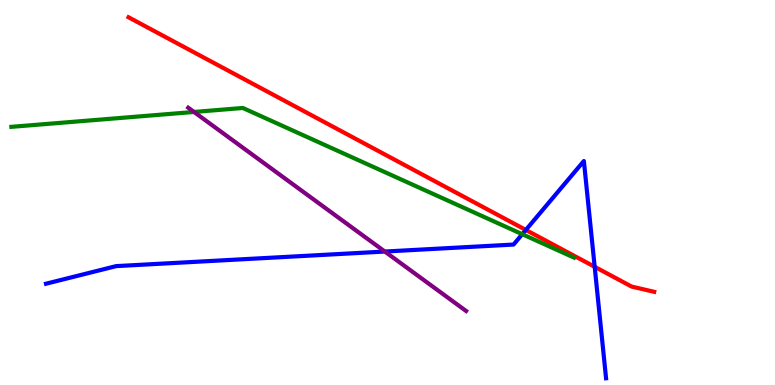[{'lines': ['blue', 'red'], 'intersections': [{'x': 6.79, 'y': 4.03}, {'x': 7.67, 'y': 3.07}]}, {'lines': ['green', 'red'], 'intersections': []}, {'lines': ['purple', 'red'], 'intersections': []}, {'lines': ['blue', 'green'], 'intersections': [{'x': 6.74, 'y': 3.92}]}, {'lines': ['blue', 'purple'], 'intersections': [{'x': 4.97, 'y': 3.47}]}, {'lines': ['green', 'purple'], 'intersections': [{'x': 2.5, 'y': 7.09}]}]